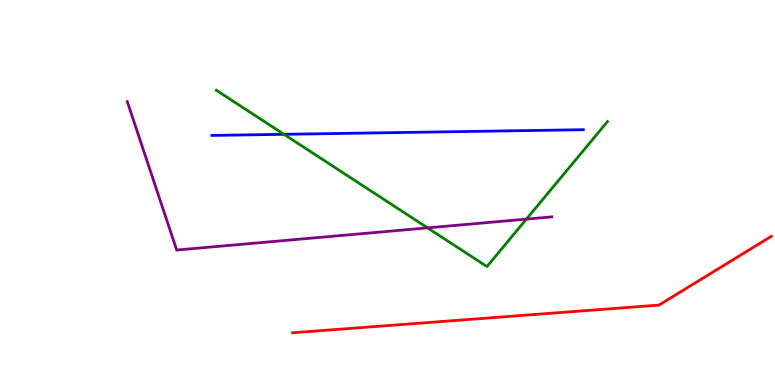[{'lines': ['blue', 'red'], 'intersections': []}, {'lines': ['green', 'red'], 'intersections': []}, {'lines': ['purple', 'red'], 'intersections': []}, {'lines': ['blue', 'green'], 'intersections': [{'x': 3.66, 'y': 6.51}]}, {'lines': ['blue', 'purple'], 'intersections': []}, {'lines': ['green', 'purple'], 'intersections': [{'x': 5.52, 'y': 4.08}, {'x': 6.79, 'y': 4.31}]}]